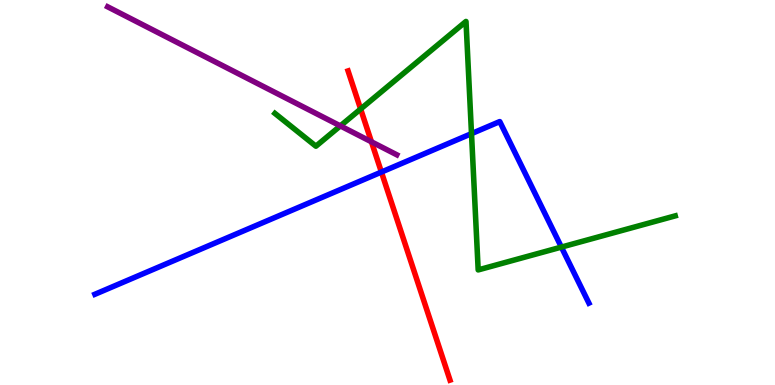[{'lines': ['blue', 'red'], 'intersections': [{'x': 4.92, 'y': 5.53}]}, {'lines': ['green', 'red'], 'intersections': [{'x': 4.65, 'y': 7.17}]}, {'lines': ['purple', 'red'], 'intersections': [{'x': 4.79, 'y': 6.32}]}, {'lines': ['blue', 'green'], 'intersections': [{'x': 6.08, 'y': 6.53}, {'x': 7.24, 'y': 3.58}]}, {'lines': ['blue', 'purple'], 'intersections': []}, {'lines': ['green', 'purple'], 'intersections': [{'x': 4.39, 'y': 6.73}]}]